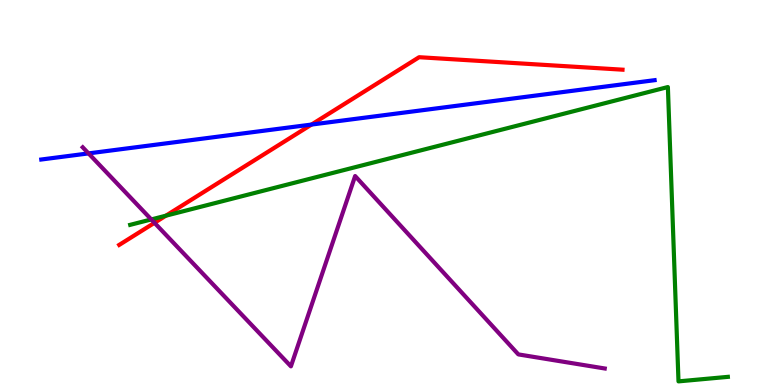[{'lines': ['blue', 'red'], 'intersections': [{'x': 4.02, 'y': 6.76}]}, {'lines': ['green', 'red'], 'intersections': [{'x': 2.14, 'y': 4.4}]}, {'lines': ['purple', 'red'], 'intersections': [{'x': 1.99, 'y': 4.21}]}, {'lines': ['blue', 'green'], 'intersections': []}, {'lines': ['blue', 'purple'], 'intersections': [{'x': 1.14, 'y': 6.02}]}, {'lines': ['green', 'purple'], 'intersections': [{'x': 1.95, 'y': 4.3}]}]